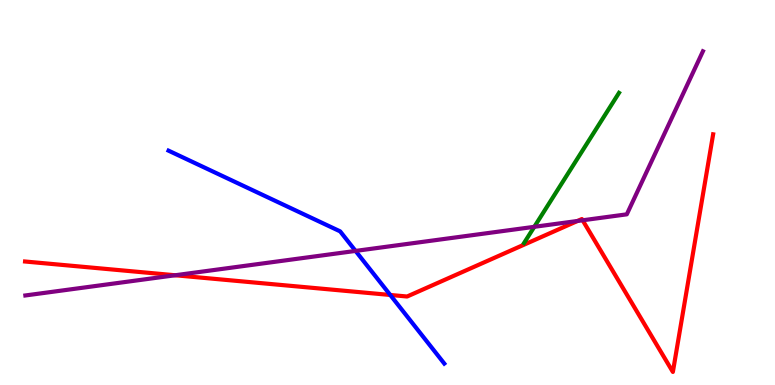[{'lines': ['blue', 'red'], 'intersections': [{'x': 5.04, 'y': 2.34}]}, {'lines': ['green', 'red'], 'intersections': []}, {'lines': ['purple', 'red'], 'intersections': [{'x': 2.26, 'y': 2.85}, {'x': 7.45, 'y': 4.26}, {'x': 7.52, 'y': 4.28}]}, {'lines': ['blue', 'green'], 'intersections': []}, {'lines': ['blue', 'purple'], 'intersections': [{'x': 4.59, 'y': 3.48}]}, {'lines': ['green', 'purple'], 'intersections': [{'x': 6.89, 'y': 4.11}]}]